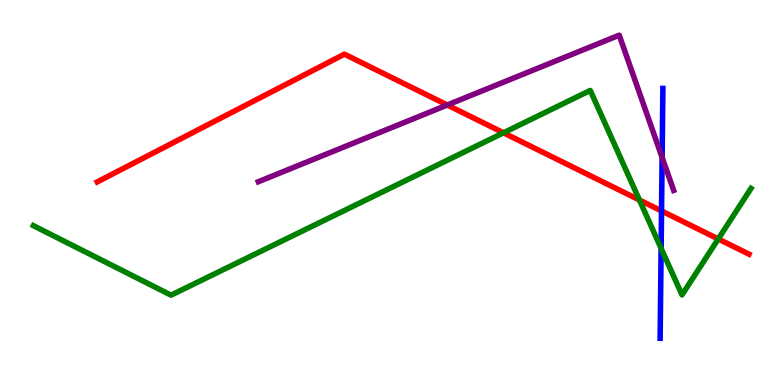[{'lines': ['blue', 'red'], 'intersections': [{'x': 8.54, 'y': 4.52}]}, {'lines': ['green', 'red'], 'intersections': [{'x': 6.5, 'y': 6.55}, {'x': 8.25, 'y': 4.81}, {'x': 9.27, 'y': 3.79}]}, {'lines': ['purple', 'red'], 'intersections': [{'x': 5.77, 'y': 7.27}]}, {'lines': ['blue', 'green'], 'intersections': [{'x': 8.53, 'y': 3.55}]}, {'lines': ['blue', 'purple'], 'intersections': [{'x': 8.54, 'y': 5.91}]}, {'lines': ['green', 'purple'], 'intersections': []}]